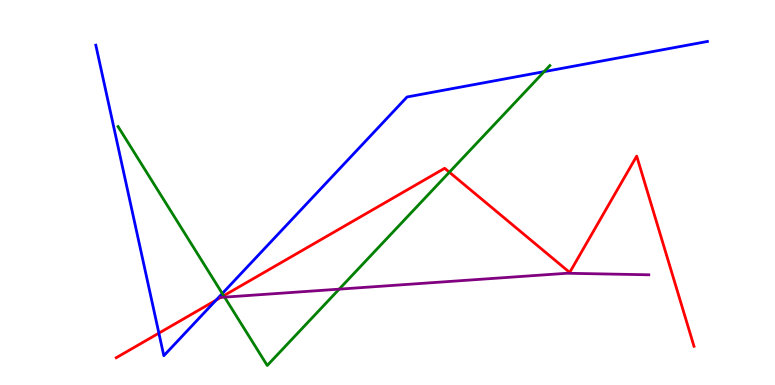[{'lines': ['blue', 'red'], 'intersections': [{'x': 2.05, 'y': 1.35}, {'x': 2.79, 'y': 2.2}]}, {'lines': ['green', 'red'], 'intersections': [{'x': 2.89, 'y': 2.32}, {'x': 5.8, 'y': 5.53}]}, {'lines': ['purple', 'red'], 'intersections': [{'x': 2.85, 'y': 2.28}]}, {'lines': ['blue', 'green'], 'intersections': [{'x': 2.87, 'y': 2.38}, {'x': 7.02, 'y': 8.14}]}, {'lines': ['blue', 'purple'], 'intersections': []}, {'lines': ['green', 'purple'], 'intersections': [{'x': 2.9, 'y': 2.28}, {'x': 4.38, 'y': 2.49}]}]